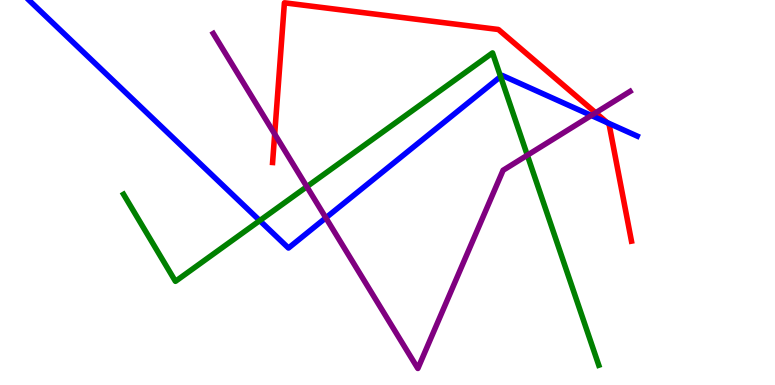[{'lines': ['blue', 'red'], 'intersections': [{'x': 7.83, 'y': 6.82}]}, {'lines': ['green', 'red'], 'intersections': []}, {'lines': ['purple', 'red'], 'intersections': [{'x': 3.54, 'y': 6.52}, {'x': 7.69, 'y': 7.07}]}, {'lines': ['blue', 'green'], 'intersections': [{'x': 3.35, 'y': 4.27}, {'x': 6.46, 'y': 8.01}]}, {'lines': ['blue', 'purple'], 'intersections': [{'x': 4.2, 'y': 4.34}, {'x': 7.63, 'y': 7.0}]}, {'lines': ['green', 'purple'], 'intersections': [{'x': 3.96, 'y': 5.15}, {'x': 6.8, 'y': 5.97}]}]